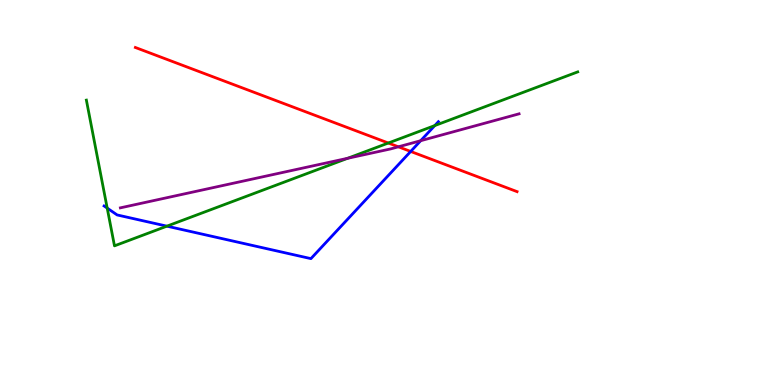[{'lines': ['blue', 'red'], 'intersections': [{'x': 5.3, 'y': 6.07}]}, {'lines': ['green', 'red'], 'intersections': [{'x': 5.01, 'y': 6.29}]}, {'lines': ['purple', 'red'], 'intersections': [{'x': 5.14, 'y': 6.19}]}, {'lines': ['blue', 'green'], 'intersections': [{'x': 1.38, 'y': 4.59}, {'x': 2.15, 'y': 4.13}, {'x': 5.61, 'y': 6.74}]}, {'lines': ['blue', 'purple'], 'intersections': [{'x': 5.43, 'y': 6.35}]}, {'lines': ['green', 'purple'], 'intersections': [{'x': 4.49, 'y': 5.89}]}]